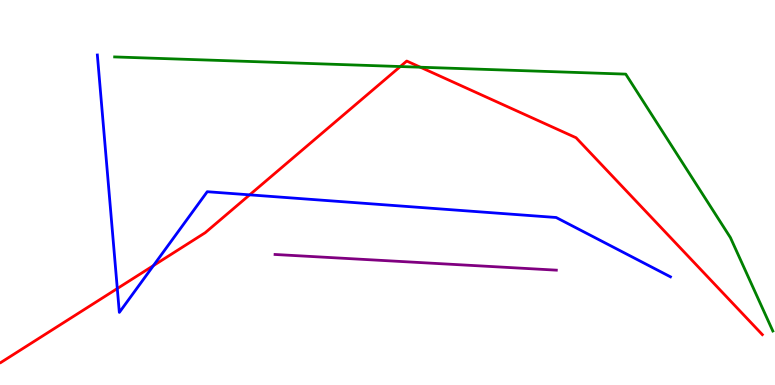[{'lines': ['blue', 'red'], 'intersections': [{'x': 1.51, 'y': 2.51}, {'x': 1.98, 'y': 3.1}, {'x': 3.22, 'y': 4.94}]}, {'lines': ['green', 'red'], 'intersections': [{'x': 5.17, 'y': 8.27}, {'x': 5.42, 'y': 8.25}]}, {'lines': ['purple', 'red'], 'intersections': []}, {'lines': ['blue', 'green'], 'intersections': []}, {'lines': ['blue', 'purple'], 'intersections': []}, {'lines': ['green', 'purple'], 'intersections': []}]